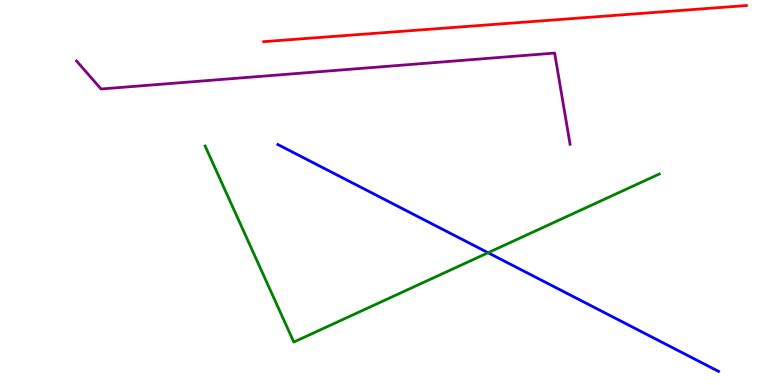[{'lines': ['blue', 'red'], 'intersections': []}, {'lines': ['green', 'red'], 'intersections': []}, {'lines': ['purple', 'red'], 'intersections': []}, {'lines': ['blue', 'green'], 'intersections': [{'x': 6.3, 'y': 3.44}]}, {'lines': ['blue', 'purple'], 'intersections': []}, {'lines': ['green', 'purple'], 'intersections': []}]